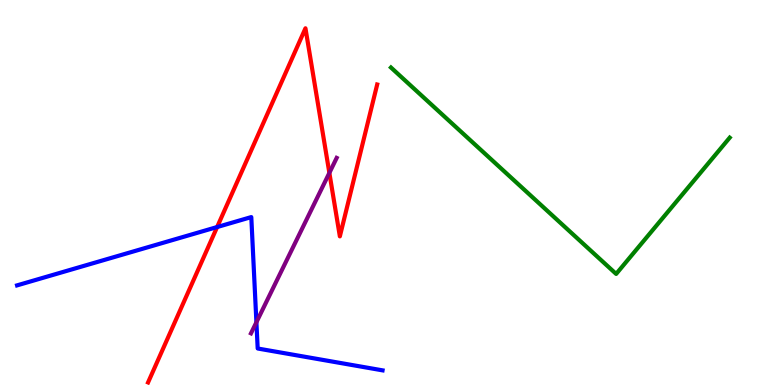[{'lines': ['blue', 'red'], 'intersections': [{'x': 2.8, 'y': 4.1}]}, {'lines': ['green', 'red'], 'intersections': []}, {'lines': ['purple', 'red'], 'intersections': [{'x': 4.25, 'y': 5.51}]}, {'lines': ['blue', 'green'], 'intersections': []}, {'lines': ['blue', 'purple'], 'intersections': [{'x': 3.31, 'y': 1.63}]}, {'lines': ['green', 'purple'], 'intersections': []}]